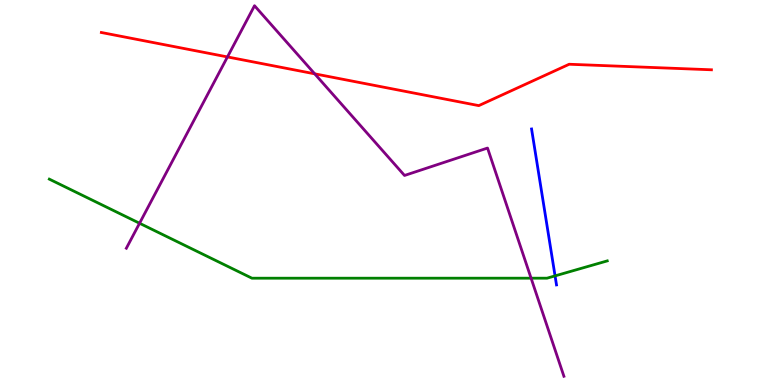[{'lines': ['blue', 'red'], 'intersections': []}, {'lines': ['green', 'red'], 'intersections': []}, {'lines': ['purple', 'red'], 'intersections': [{'x': 2.93, 'y': 8.52}, {'x': 4.06, 'y': 8.08}]}, {'lines': ['blue', 'green'], 'intersections': [{'x': 7.16, 'y': 2.83}]}, {'lines': ['blue', 'purple'], 'intersections': []}, {'lines': ['green', 'purple'], 'intersections': [{'x': 1.8, 'y': 4.2}, {'x': 6.85, 'y': 2.77}]}]